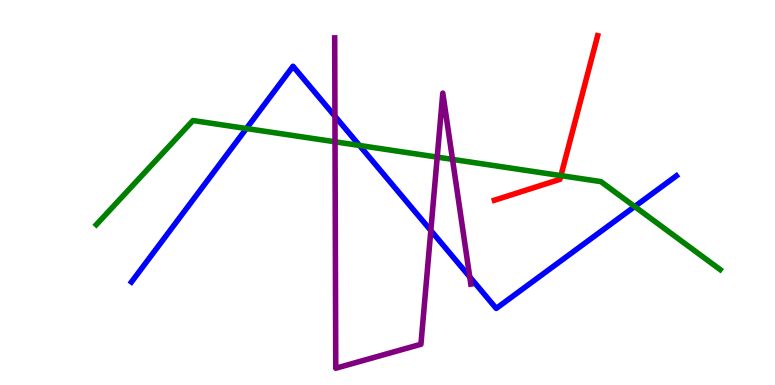[{'lines': ['blue', 'red'], 'intersections': []}, {'lines': ['green', 'red'], 'intersections': [{'x': 7.24, 'y': 5.44}]}, {'lines': ['purple', 'red'], 'intersections': []}, {'lines': ['blue', 'green'], 'intersections': [{'x': 3.18, 'y': 6.66}, {'x': 4.64, 'y': 6.22}, {'x': 8.19, 'y': 4.64}]}, {'lines': ['blue', 'purple'], 'intersections': [{'x': 4.32, 'y': 6.98}, {'x': 5.56, 'y': 4.01}, {'x': 6.06, 'y': 2.81}]}, {'lines': ['green', 'purple'], 'intersections': [{'x': 4.32, 'y': 6.32}, {'x': 5.64, 'y': 5.92}, {'x': 5.84, 'y': 5.86}]}]